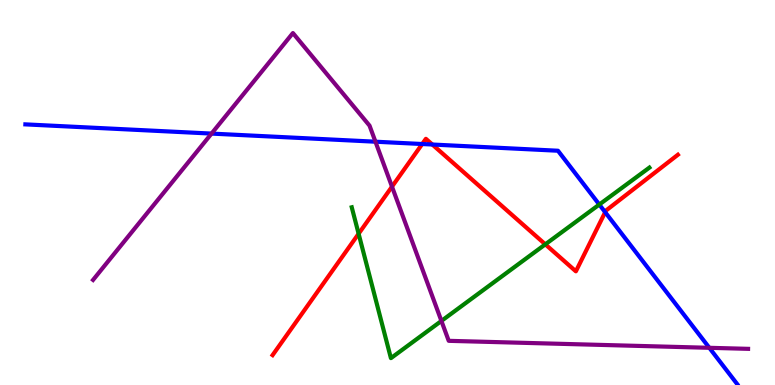[{'lines': ['blue', 'red'], 'intersections': [{'x': 5.45, 'y': 6.26}, {'x': 5.58, 'y': 6.25}, {'x': 7.81, 'y': 4.49}]}, {'lines': ['green', 'red'], 'intersections': [{'x': 4.63, 'y': 3.93}, {'x': 7.04, 'y': 3.65}]}, {'lines': ['purple', 'red'], 'intersections': [{'x': 5.06, 'y': 5.15}]}, {'lines': ['blue', 'green'], 'intersections': [{'x': 7.73, 'y': 4.69}]}, {'lines': ['blue', 'purple'], 'intersections': [{'x': 2.73, 'y': 6.53}, {'x': 4.84, 'y': 6.32}, {'x': 9.15, 'y': 0.966}]}, {'lines': ['green', 'purple'], 'intersections': [{'x': 5.7, 'y': 1.66}]}]